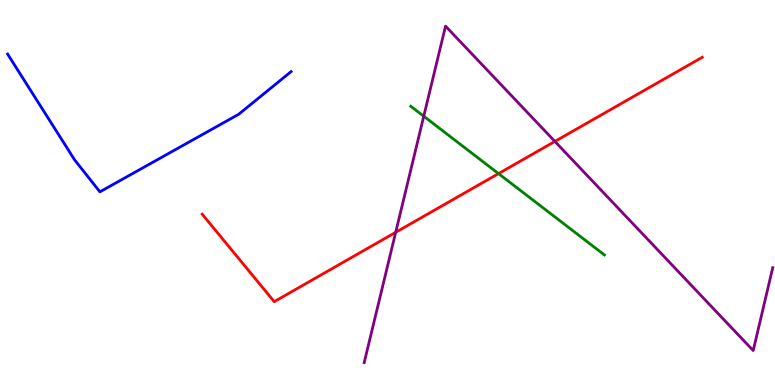[{'lines': ['blue', 'red'], 'intersections': []}, {'lines': ['green', 'red'], 'intersections': [{'x': 6.43, 'y': 5.49}]}, {'lines': ['purple', 'red'], 'intersections': [{'x': 5.11, 'y': 3.97}, {'x': 7.16, 'y': 6.33}]}, {'lines': ['blue', 'green'], 'intersections': []}, {'lines': ['blue', 'purple'], 'intersections': []}, {'lines': ['green', 'purple'], 'intersections': [{'x': 5.47, 'y': 6.98}]}]